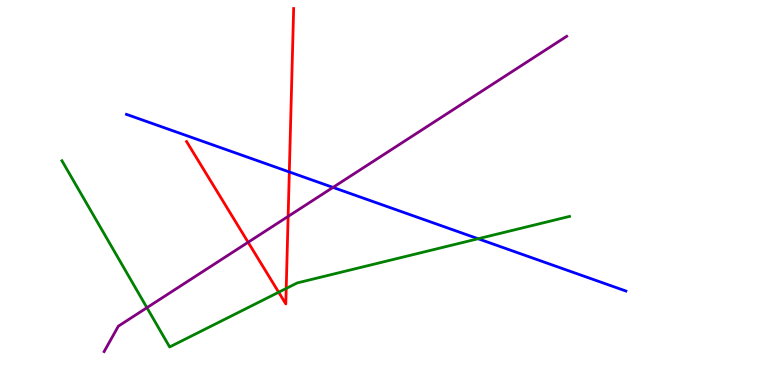[{'lines': ['blue', 'red'], 'intersections': [{'x': 3.73, 'y': 5.53}]}, {'lines': ['green', 'red'], 'intersections': [{'x': 3.6, 'y': 2.41}, {'x': 3.69, 'y': 2.51}]}, {'lines': ['purple', 'red'], 'intersections': [{'x': 3.2, 'y': 3.71}, {'x': 3.72, 'y': 4.38}]}, {'lines': ['blue', 'green'], 'intersections': [{'x': 6.17, 'y': 3.8}]}, {'lines': ['blue', 'purple'], 'intersections': [{'x': 4.3, 'y': 5.13}]}, {'lines': ['green', 'purple'], 'intersections': [{'x': 1.9, 'y': 2.01}]}]